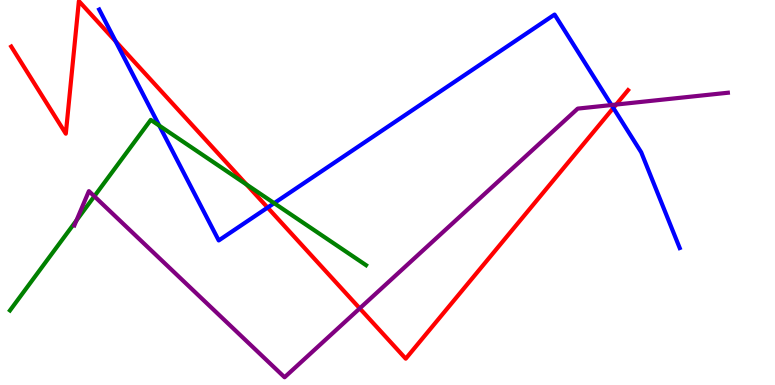[{'lines': ['blue', 'red'], 'intersections': [{'x': 1.49, 'y': 8.93}, {'x': 3.45, 'y': 4.61}, {'x': 7.91, 'y': 7.2}]}, {'lines': ['green', 'red'], 'intersections': [{'x': 3.18, 'y': 5.21}]}, {'lines': ['purple', 'red'], 'intersections': [{'x': 4.64, 'y': 1.99}, {'x': 7.95, 'y': 7.28}]}, {'lines': ['blue', 'green'], 'intersections': [{'x': 2.06, 'y': 6.74}, {'x': 3.54, 'y': 4.72}]}, {'lines': ['blue', 'purple'], 'intersections': [{'x': 7.89, 'y': 7.27}]}, {'lines': ['green', 'purple'], 'intersections': [{'x': 0.987, 'y': 4.27}, {'x': 1.22, 'y': 4.9}]}]